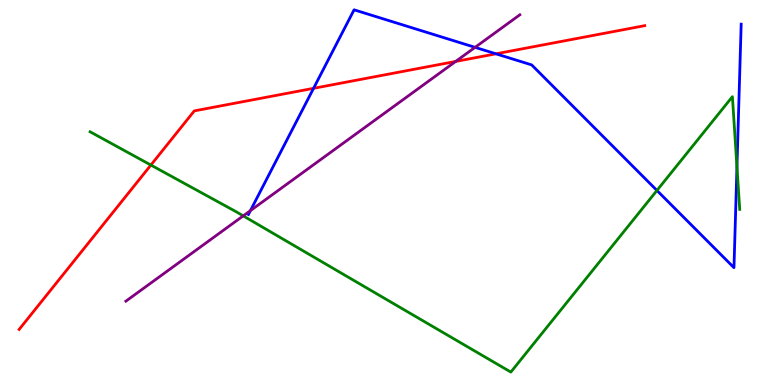[{'lines': ['blue', 'red'], 'intersections': [{'x': 4.05, 'y': 7.71}, {'x': 6.4, 'y': 8.6}]}, {'lines': ['green', 'red'], 'intersections': [{'x': 1.95, 'y': 5.71}]}, {'lines': ['purple', 'red'], 'intersections': [{'x': 5.88, 'y': 8.4}]}, {'lines': ['blue', 'green'], 'intersections': [{'x': 8.48, 'y': 5.05}, {'x': 9.51, 'y': 5.67}]}, {'lines': ['blue', 'purple'], 'intersections': [{'x': 3.23, 'y': 4.53}, {'x': 6.13, 'y': 8.77}]}, {'lines': ['green', 'purple'], 'intersections': [{'x': 3.14, 'y': 4.39}]}]